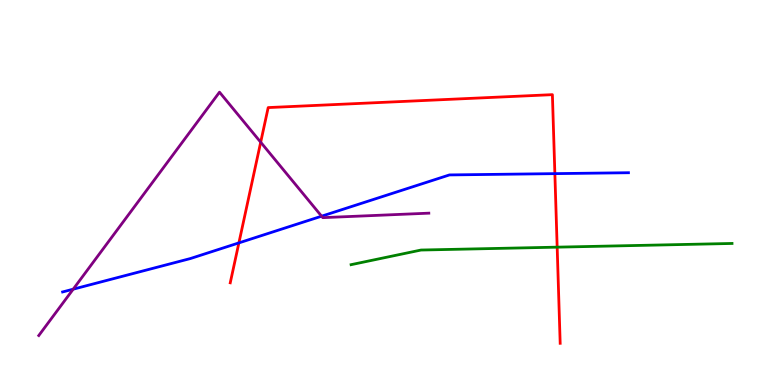[{'lines': ['blue', 'red'], 'intersections': [{'x': 3.08, 'y': 3.69}, {'x': 7.16, 'y': 5.49}]}, {'lines': ['green', 'red'], 'intersections': [{'x': 7.19, 'y': 3.58}]}, {'lines': ['purple', 'red'], 'intersections': [{'x': 3.36, 'y': 6.31}]}, {'lines': ['blue', 'green'], 'intersections': []}, {'lines': ['blue', 'purple'], 'intersections': [{'x': 0.945, 'y': 2.49}, {'x': 4.15, 'y': 4.38}]}, {'lines': ['green', 'purple'], 'intersections': []}]